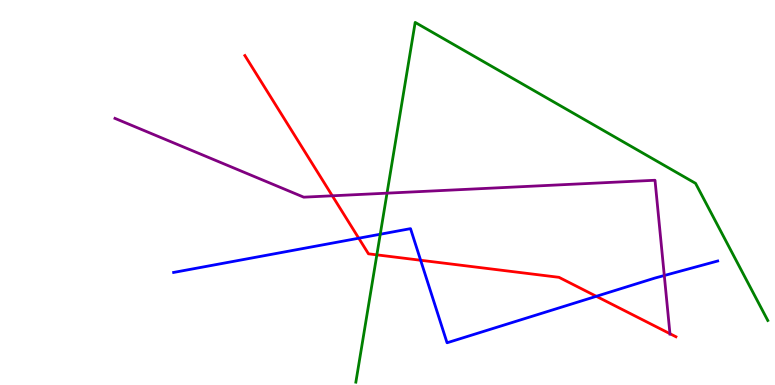[{'lines': ['blue', 'red'], 'intersections': [{'x': 4.63, 'y': 3.81}, {'x': 5.43, 'y': 3.24}, {'x': 7.69, 'y': 2.3}]}, {'lines': ['green', 'red'], 'intersections': [{'x': 4.86, 'y': 3.38}]}, {'lines': ['purple', 'red'], 'intersections': [{'x': 4.29, 'y': 4.91}, {'x': 8.64, 'y': 1.33}]}, {'lines': ['blue', 'green'], 'intersections': [{'x': 4.91, 'y': 3.92}]}, {'lines': ['blue', 'purple'], 'intersections': [{'x': 8.57, 'y': 2.84}]}, {'lines': ['green', 'purple'], 'intersections': [{'x': 4.99, 'y': 4.98}]}]